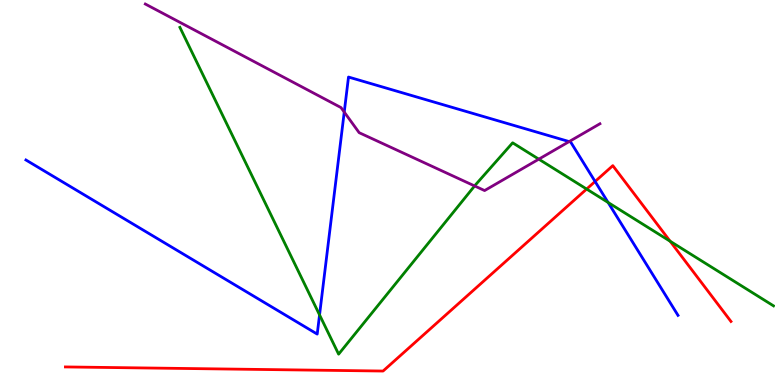[{'lines': ['blue', 'red'], 'intersections': [{'x': 7.68, 'y': 5.29}]}, {'lines': ['green', 'red'], 'intersections': [{'x': 7.57, 'y': 5.09}, {'x': 8.65, 'y': 3.73}]}, {'lines': ['purple', 'red'], 'intersections': []}, {'lines': ['blue', 'green'], 'intersections': [{'x': 4.12, 'y': 1.82}, {'x': 7.85, 'y': 4.74}]}, {'lines': ['blue', 'purple'], 'intersections': [{'x': 4.44, 'y': 7.09}, {'x': 7.34, 'y': 6.32}]}, {'lines': ['green', 'purple'], 'intersections': [{'x': 6.12, 'y': 5.17}, {'x': 6.95, 'y': 5.87}]}]